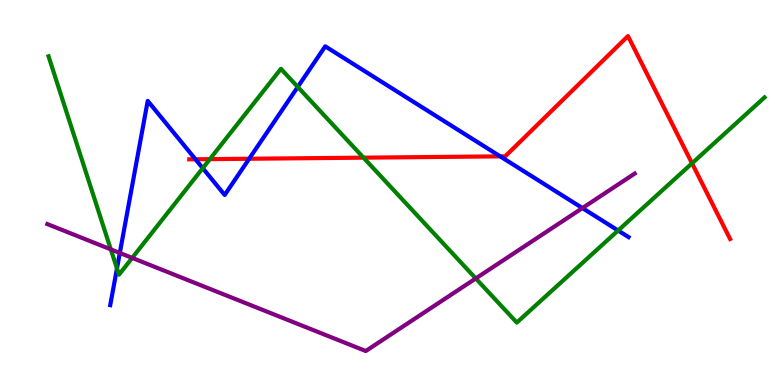[{'lines': ['blue', 'red'], 'intersections': [{'x': 2.52, 'y': 5.86}, {'x': 3.22, 'y': 5.88}, {'x': 6.45, 'y': 5.94}]}, {'lines': ['green', 'red'], 'intersections': [{'x': 2.71, 'y': 5.87}, {'x': 4.69, 'y': 5.9}, {'x': 8.93, 'y': 5.76}]}, {'lines': ['purple', 'red'], 'intersections': []}, {'lines': ['blue', 'green'], 'intersections': [{'x': 1.51, 'y': 3.03}, {'x': 2.62, 'y': 5.63}, {'x': 3.84, 'y': 7.74}, {'x': 7.98, 'y': 4.01}]}, {'lines': ['blue', 'purple'], 'intersections': [{'x': 1.55, 'y': 3.43}, {'x': 7.52, 'y': 4.6}]}, {'lines': ['green', 'purple'], 'intersections': [{'x': 1.43, 'y': 3.52}, {'x': 1.71, 'y': 3.3}, {'x': 6.14, 'y': 2.77}]}]